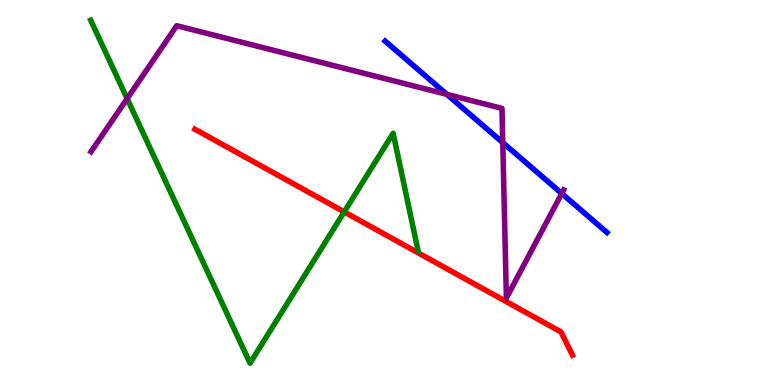[{'lines': ['blue', 'red'], 'intersections': []}, {'lines': ['green', 'red'], 'intersections': [{'x': 4.44, 'y': 4.5}]}, {'lines': ['purple', 'red'], 'intersections': []}, {'lines': ['blue', 'green'], 'intersections': []}, {'lines': ['blue', 'purple'], 'intersections': [{'x': 5.77, 'y': 7.55}, {'x': 6.49, 'y': 6.3}, {'x': 7.25, 'y': 4.97}]}, {'lines': ['green', 'purple'], 'intersections': [{'x': 1.64, 'y': 7.44}]}]